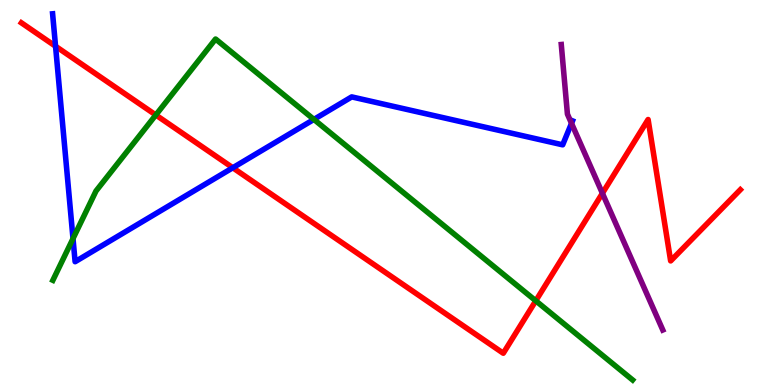[{'lines': ['blue', 'red'], 'intersections': [{'x': 0.717, 'y': 8.8}, {'x': 3.0, 'y': 5.64}]}, {'lines': ['green', 'red'], 'intersections': [{'x': 2.01, 'y': 7.01}, {'x': 6.91, 'y': 2.19}]}, {'lines': ['purple', 'red'], 'intersections': [{'x': 7.77, 'y': 4.98}]}, {'lines': ['blue', 'green'], 'intersections': [{'x': 0.942, 'y': 3.8}, {'x': 4.05, 'y': 6.9}]}, {'lines': ['blue', 'purple'], 'intersections': [{'x': 7.37, 'y': 6.8}]}, {'lines': ['green', 'purple'], 'intersections': []}]